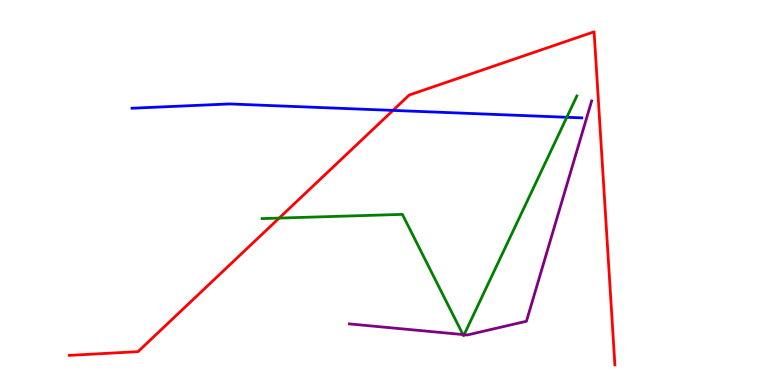[{'lines': ['blue', 'red'], 'intersections': [{'x': 5.07, 'y': 7.13}]}, {'lines': ['green', 'red'], 'intersections': [{'x': 3.6, 'y': 4.34}]}, {'lines': ['purple', 'red'], 'intersections': []}, {'lines': ['blue', 'green'], 'intersections': [{'x': 7.31, 'y': 6.95}]}, {'lines': ['blue', 'purple'], 'intersections': []}, {'lines': ['green', 'purple'], 'intersections': [{'x': 5.97, 'y': 1.31}, {'x': 5.99, 'y': 1.31}]}]